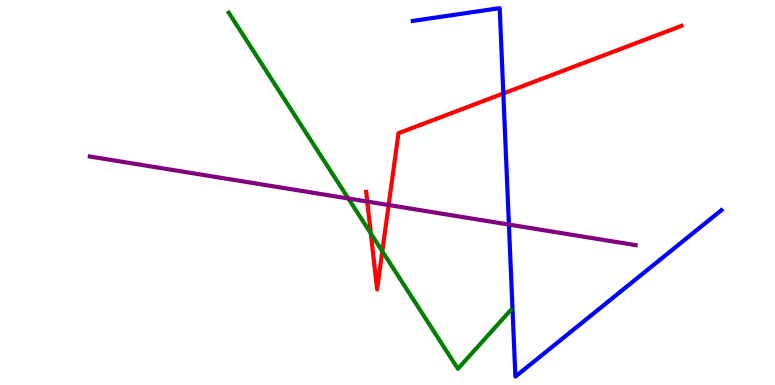[{'lines': ['blue', 'red'], 'intersections': [{'x': 6.49, 'y': 7.57}]}, {'lines': ['green', 'red'], 'intersections': [{'x': 4.79, 'y': 3.94}, {'x': 4.93, 'y': 3.47}]}, {'lines': ['purple', 'red'], 'intersections': [{'x': 4.74, 'y': 4.76}, {'x': 5.01, 'y': 4.67}]}, {'lines': ['blue', 'green'], 'intersections': []}, {'lines': ['blue', 'purple'], 'intersections': [{'x': 6.57, 'y': 4.17}]}, {'lines': ['green', 'purple'], 'intersections': [{'x': 4.49, 'y': 4.84}]}]